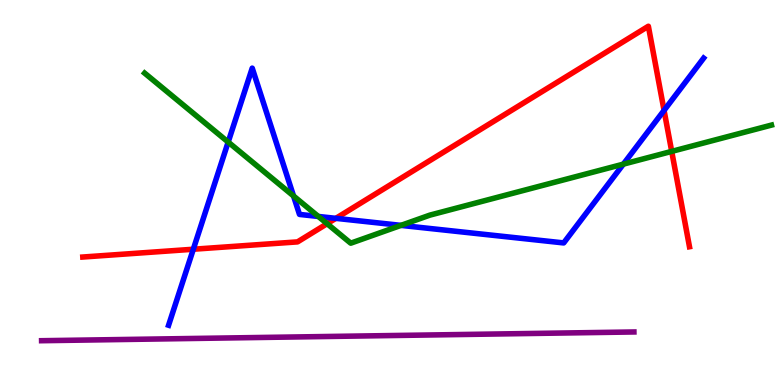[{'lines': ['blue', 'red'], 'intersections': [{'x': 2.49, 'y': 3.53}, {'x': 4.33, 'y': 4.33}, {'x': 8.57, 'y': 7.13}]}, {'lines': ['green', 'red'], 'intersections': [{'x': 4.22, 'y': 4.19}, {'x': 8.67, 'y': 6.07}]}, {'lines': ['purple', 'red'], 'intersections': []}, {'lines': ['blue', 'green'], 'intersections': [{'x': 2.94, 'y': 6.31}, {'x': 3.79, 'y': 4.91}, {'x': 4.11, 'y': 4.38}, {'x': 5.17, 'y': 4.15}, {'x': 8.04, 'y': 5.74}]}, {'lines': ['blue', 'purple'], 'intersections': []}, {'lines': ['green', 'purple'], 'intersections': []}]